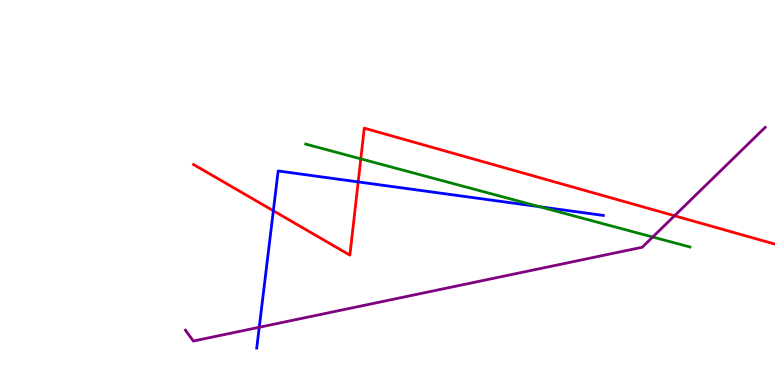[{'lines': ['blue', 'red'], 'intersections': [{'x': 3.53, 'y': 4.53}, {'x': 4.62, 'y': 5.28}]}, {'lines': ['green', 'red'], 'intersections': [{'x': 4.66, 'y': 5.87}]}, {'lines': ['purple', 'red'], 'intersections': [{'x': 8.7, 'y': 4.4}]}, {'lines': ['blue', 'green'], 'intersections': [{'x': 6.96, 'y': 4.63}]}, {'lines': ['blue', 'purple'], 'intersections': [{'x': 3.35, 'y': 1.5}]}, {'lines': ['green', 'purple'], 'intersections': [{'x': 8.42, 'y': 3.84}]}]